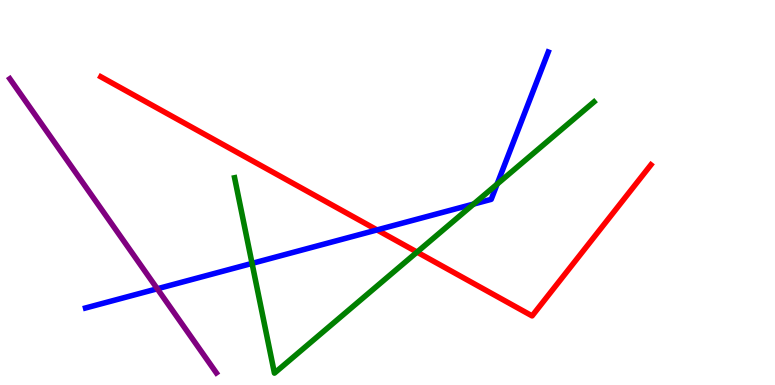[{'lines': ['blue', 'red'], 'intersections': [{'x': 4.86, 'y': 4.03}]}, {'lines': ['green', 'red'], 'intersections': [{'x': 5.38, 'y': 3.45}]}, {'lines': ['purple', 'red'], 'intersections': []}, {'lines': ['blue', 'green'], 'intersections': [{'x': 3.25, 'y': 3.16}, {'x': 6.11, 'y': 4.7}, {'x': 6.41, 'y': 5.22}]}, {'lines': ['blue', 'purple'], 'intersections': [{'x': 2.03, 'y': 2.5}]}, {'lines': ['green', 'purple'], 'intersections': []}]